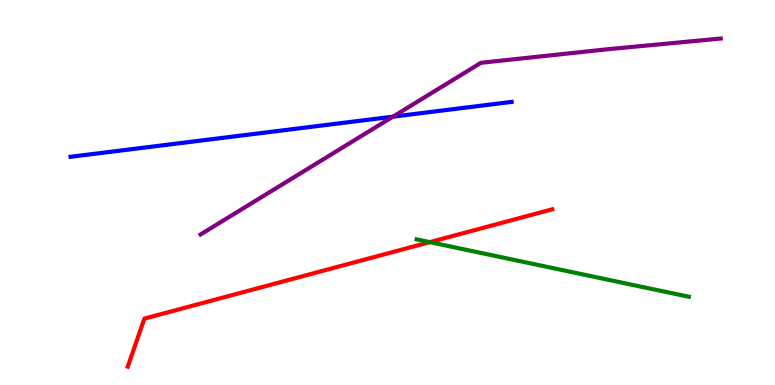[{'lines': ['blue', 'red'], 'intersections': []}, {'lines': ['green', 'red'], 'intersections': [{'x': 5.55, 'y': 3.71}]}, {'lines': ['purple', 'red'], 'intersections': []}, {'lines': ['blue', 'green'], 'intersections': []}, {'lines': ['blue', 'purple'], 'intersections': [{'x': 5.07, 'y': 6.97}]}, {'lines': ['green', 'purple'], 'intersections': []}]